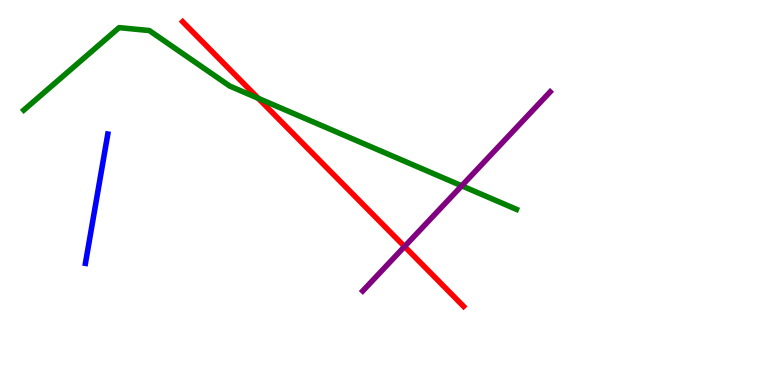[{'lines': ['blue', 'red'], 'intersections': []}, {'lines': ['green', 'red'], 'intersections': [{'x': 3.33, 'y': 7.45}]}, {'lines': ['purple', 'red'], 'intersections': [{'x': 5.22, 'y': 3.6}]}, {'lines': ['blue', 'green'], 'intersections': []}, {'lines': ['blue', 'purple'], 'intersections': []}, {'lines': ['green', 'purple'], 'intersections': [{'x': 5.96, 'y': 5.17}]}]